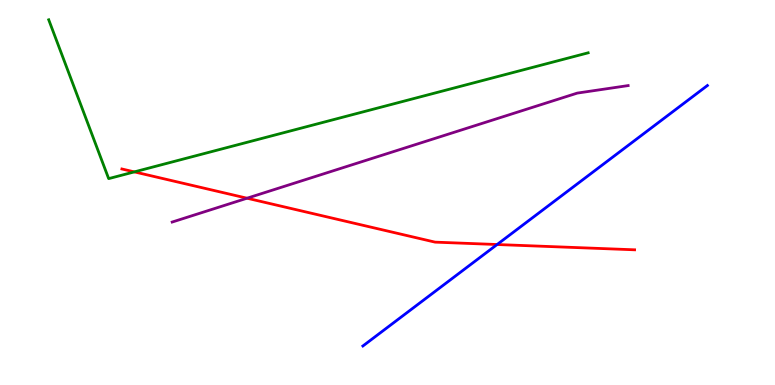[{'lines': ['blue', 'red'], 'intersections': [{'x': 6.41, 'y': 3.65}]}, {'lines': ['green', 'red'], 'intersections': [{'x': 1.73, 'y': 5.54}]}, {'lines': ['purple', 'red'], 'intersections': [{'x': 3.19, 'y': 4.85}]}, {'lines': ['blue', 'green'], 'intersections': []}, {'lines': ['blue', 'purple'], 'intersections': []}, {'lines': ['green', 'purple'], 'intersections': []}]